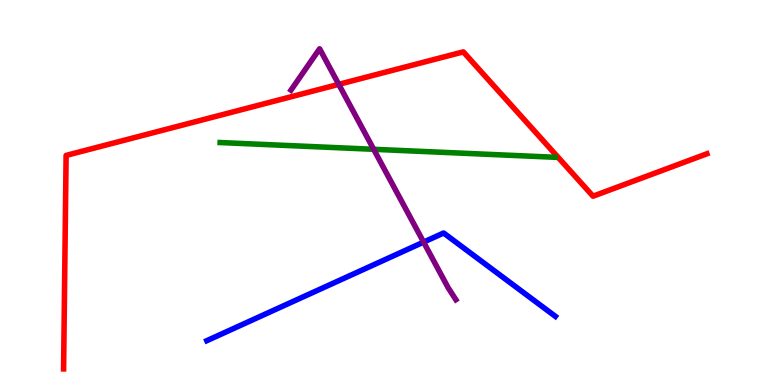[{'lines': ['blue', 'red'], 'intersections': []}, {'lines': ['green', 'red'], 'intersections': []}, {'lines': ['purple', 'red'], 'intersections': [{'x': 4.37, 'y': 7.81}]}, {'lines': ['blue', 'green'], 'intersections': []}, {'lines': ['blue', 'purple'], 'intersections': [{'x': 5.47, 'y': 3.71}]}, {'lines': ['green', 'purple'], 'intersections': [{'x': 4.82, 'y': 6.12}]}]